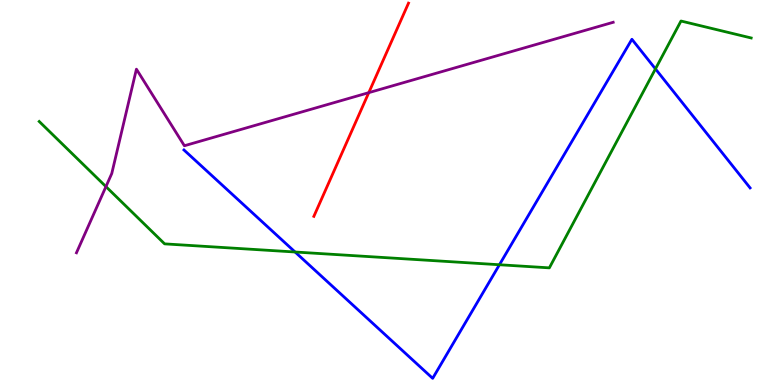[{'lines': ['blue', 'red'], 'intersections': []}, {'lines': ['green', 'red'], 'intersections': []}, {'lines': ['purple', 'red'], 'intersections': [{'x': 4.76, 'y': 7.59}]}, {'lines': ['blue', 'green'], 'intersections': [{'x': 3.81, 'y': 3.45}, {'x': 6.44, 'y': 3.12}, {'x': 8.46, 'y': 8.21}]}, {'lines': ['blue', 'purple'], 'intersections': []}, {'lines': ['green', 'purple'], 'intersections': [{'x': 1.37, 'y': 5.15}]}]